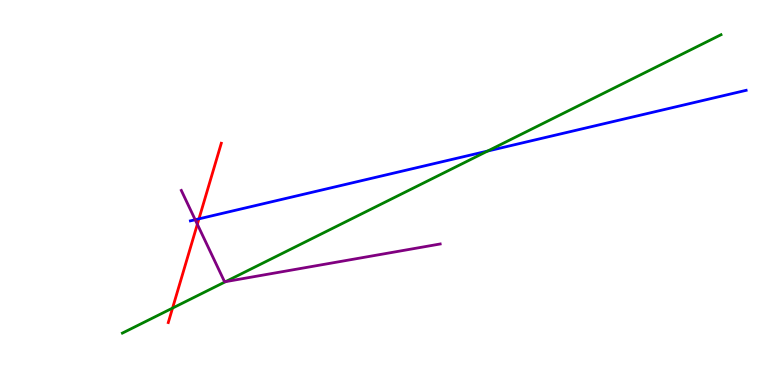[{'lines': ['blue', 'red'], 'intersections': [{'x': 2.57, 'y': 4.32}]}, {'lines': ['green', 'red'], 'intersections': [{'x': 2.23, 'y': 2.0}]}, {'lines': ['purple', 'red'], 'intersections': [{'x': 2.55, 'y': 4.17}]}, {'lines': ['blue', 'green'], 'intersections': [{'x': 6.29, 'y': 6.08}]}, {'lines': ['blue', 'purple'], 'intersections': [{'x': 2.52, 'y': 4.29}]}, {'lines': ['green', 'purple'], 'intersections': [{'x': 2.91, 'y': 2.68}]}]